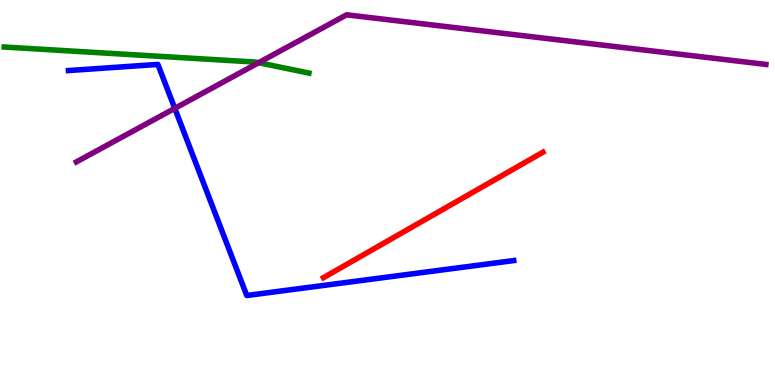[{'lines': ['blue', 'red'], 'intersections': []}, {'lines': ['green', 'red'], 'intersections': []}, {'lines': ['purple', 'red'], 'intersections': []}, {'lines': ['blue', 'green'], 'intersections': []}, {'lines': ['blue', 'purple'], 'intersections': [{'x': 2.26, 'y': 7.19}]}, {'lines': ['green', 'purple'], 'intersections': [{'x': 3.34, 'y': 8.37}]}]